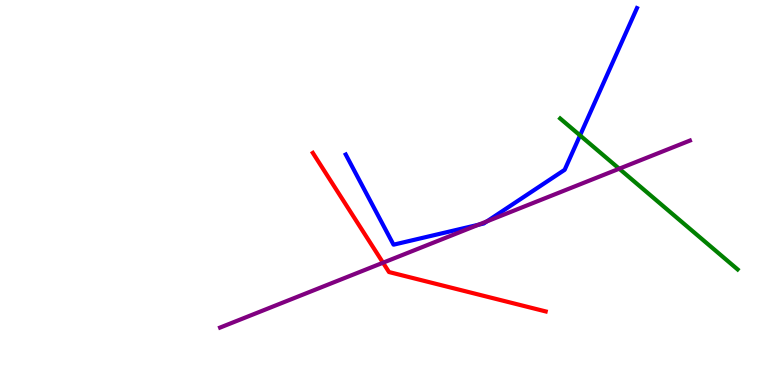[{'lines': ['blue', 'red'], 'intersections': []}, {'lines': ['green', 'red'], 'intersections': []}, {'lines': ['purple', 'red'], 'intersections': [{'x': 4.94, 'y': 3.18}]}, {'lines': ['blue', 'green'], 'intersections': [{'x': 7.48, 'y': 6.48}]}, {'lines': ['blue', 'purple'], 'intersections': [{'x': 6.17, 'y': 4.16}, {'x': 6.28, 'y': 4.25}]}, {'lines': ['green', 'purple'], 'intersections': [{'x': 7.99, 'y': 5.62}]}]